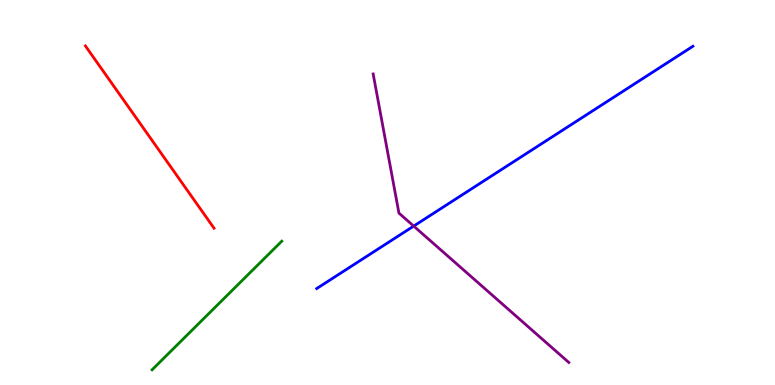[{'lines': ['blue', 'red'], 'intersections': []}, {'lines': ['green', 'red'], 'intersections': []}, {'lines': ['purple', 'red'], 'intersections': []}, {'lines': ['blue', 'green'], 'intersections': []}, {'lines': ['blue', 'purple'], 'intersections': [{'x': 5.34, 'y': 4.13}]}, {'lines': ['green', 'purple'], 'intersections': []}]